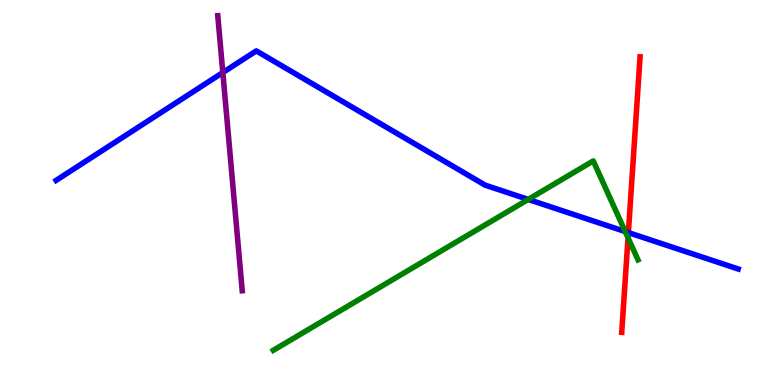[{'lines': ['blue', 'red'], 'intersections': [{'x': 8.11, 'y': 3.96}]}, {'lines': ['green', 'red'], 'intersections': [{'x': 8.1, 'y': 3.82}]}, {'lines': ['purple', 'red'], 'intersections': []}, {'lines': ['blue', 'green'], 'intersections': [{'x': 6.82, 'y': 4.82}, {'x': 8.07, 'y': 3.99}]}, {'lines': ['blue', 'purple'], 'intersections': [{'x': 2.88, 'y': 8.12}]}, {'lines': ['green', 'purple'], 'intersections': []}]